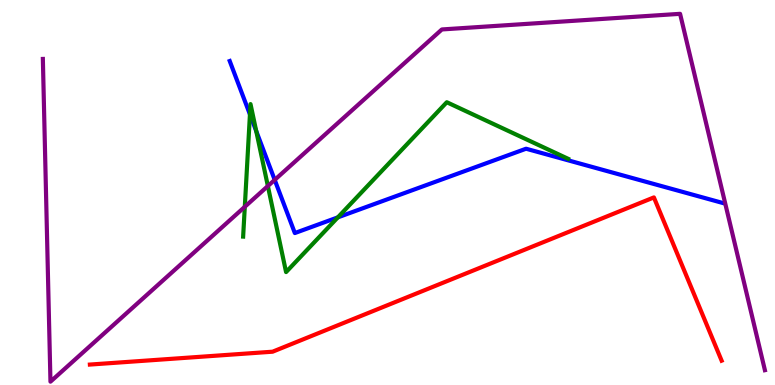[{'lines': ['blue', 'red'], 'intersections': []}, {'lines': ['green', 'red'], 'intersections': []}, {'lines': ['purple', 'red'], 'intersections': []}, {'lines': ['blue', 'green'], 'intersections': [{'x': 3.23, 'y': 7.03}, {'x': 3.31, 'y': 6.6}, {'x': 4.36, 'y': 4.35}]}, {'lines': ['blue', 'purple'], 'intersections': [{'x': 3.54, 'y': 5.33}]}, {'lines': ['green', 'purple'], 'intersections': [{'x': 3.16, 'y': 4.63}, {'x': 3.46, 'y': 5.17}]}]